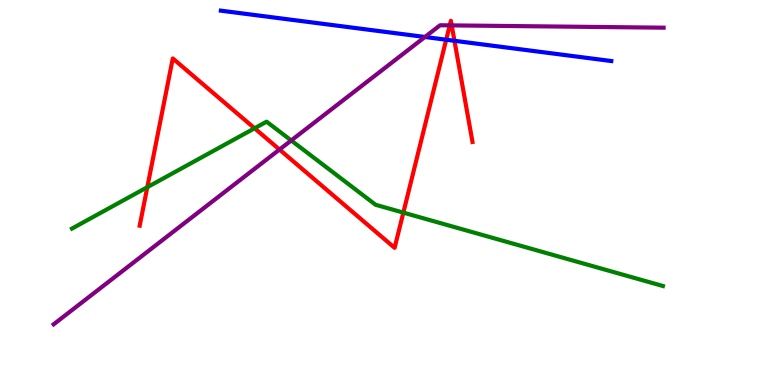[{'lines': ['blue', 'red'], 'intersections': [{'x': 5.76, 'y': 8.97}, {'x': 5.86, 'y': 8.94}]}, {'lines': ['green', 'red'], 'intersections': [{'x': 1.9, 'y': 5.14}, {'x': 3.28, 'y': 6.67}, {'x': 5.2, 'y': 4.48}]}, {'lines': ['purple', 'red'], 'intersections': [{'x': 3.61, 'y': 6.12}, {'x': 5.8, 'y': 9.34}, {'x': 5.83, 'y': 9.34}]}, {'lines': ['blue', 'green'], 'intersections': []}, {'lines': ['blue', 'purple'], 'intersections': [{'x': 5.48, 'y': 9.04}]}, {'lines': ['green', 'purple'], 'intersections': [{'x': 3.76, 'y': 6.35}]}]